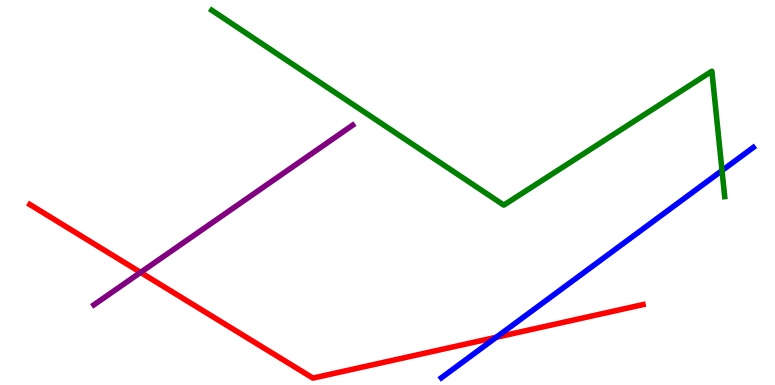[{'lines': ['blue', 'red'], 'intersections': [{'x': 6.4, 'y': 1.24}]}, {'lines': ['green', 'red'], 'intersections': []}, {'lines': ['purple', 'red'], 'intersections': [{'x': 1.81, 'y': 2.92}]}, {'lines': ['blue', 'green'], 'intersections': [{'x': 9.32, 'y': 5.57}]}, {'lines': ['blue', 'purple'], 'intersections': []}, {'lines': ['green', 'purple'], 'intersections': []}]